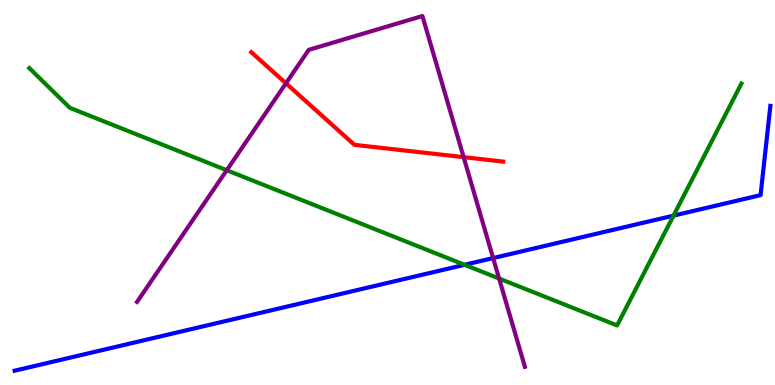[{'lines': ['blue', 'red'], 'intersections': []}, {'lines': ['green', 'red'], 'intersections': []}, {'lines': ['purple', 'red'], 'intersections': [{'x': 3.69, 'y': 7.84}, {'x': 5.98, 'y': 5.92}]}, {'lines': ['blue', 'green'], 'intersections': [{'x': 5.99, 'y': 3.12}, {'x': 8.69, 'y': 4.4}]}, {'lines': ['blue', 'purple'], 'intersections': [{'x': 6.36, 'y': 3.3}]}, {'lines': ['green', 'purple'], 'intersections': [{'x': 2.93, 'y': 5.58}, {'x': 6.44, 'y': 2.77}]}]